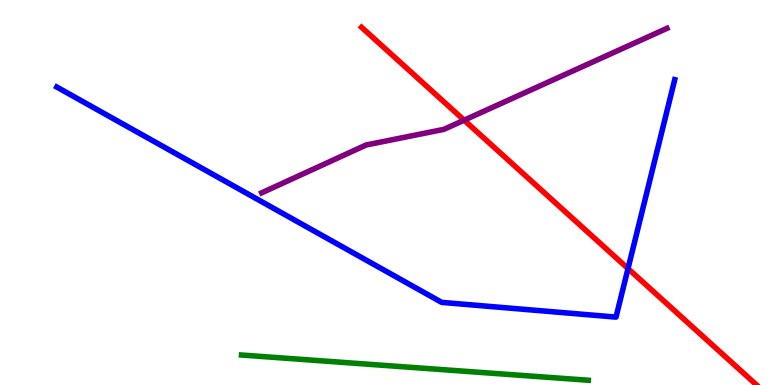[{'lines': ['blue', 'red'], 'intersections': [{'x': 8.1, 'y': 3.02}]}, {'lines': ['green', 'red'], 'intersections': []}, {'lines': ['purple', 'red'], 'intersections': [{'x': 5.99, 'y': 6.88}]}, {'lines': ['blue', 'green'], 'intersections': []}, {'lines': ['blue', 'purple'], 'intersections': []}, {'lines': ['green', 'purple'], 'intersections': []}]